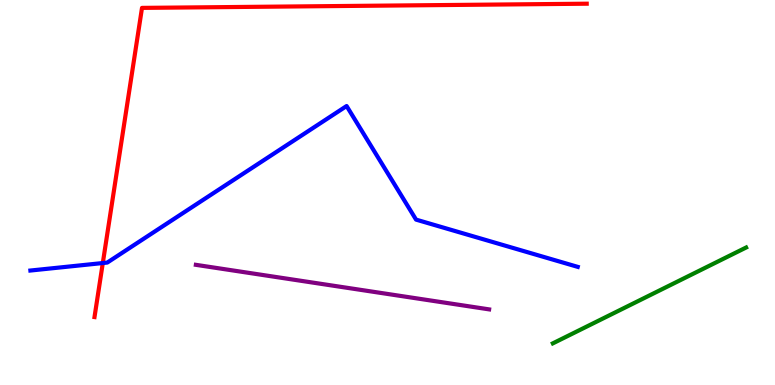[{'lines': ['blue', 'red'], 'intersections': [{'x': 1.33, 'y': 3.17}]}, {'lines': ['green', 'red'], 'intersections': []}, {'lines': ['purple', 'red'], 'intersections': []}, {'lines': ['blue', 'green'], 'intersections': []}, {'lines': ['blue', 'purple'], 'intersections': []}, {'lines': ['green', 'purple'], 'intersections': []}]